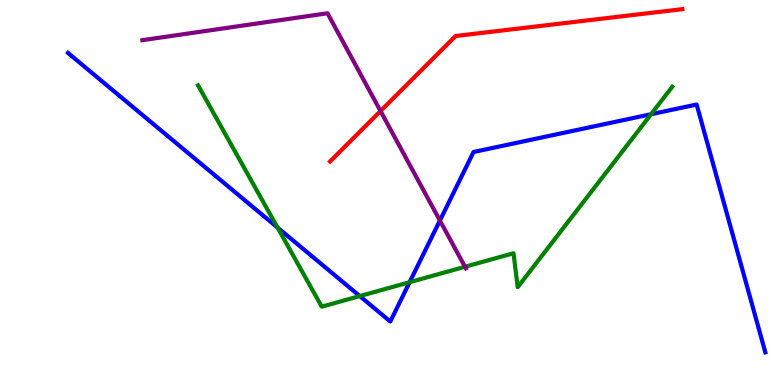[{'lines': ['blue', 'red'], 'intersections': []}, {'lines': ['green', 'red'], 'intersections': []}, {'lines': ['purple', 'red'], 'intersections': [{'x': 4.91, 'y': 7.12}]}, {'lines': ['blue', 'green'], 'intersections': [{'x': 3.58, 'y': 4.09}, {'x': 4.64, 'y': 2.31}, {'x': 5.29, 'y': 2.67}, {'x': 8.4, 'y': 7.03}]}, {'lines': ['blue', 'purple'], 'intersections': [{'x': 5.68, 'y': 4.27}]}, {'lines': ['green', 'purple'], 'intersections': [{'x': 6.0, 'y': 3.07}]}]